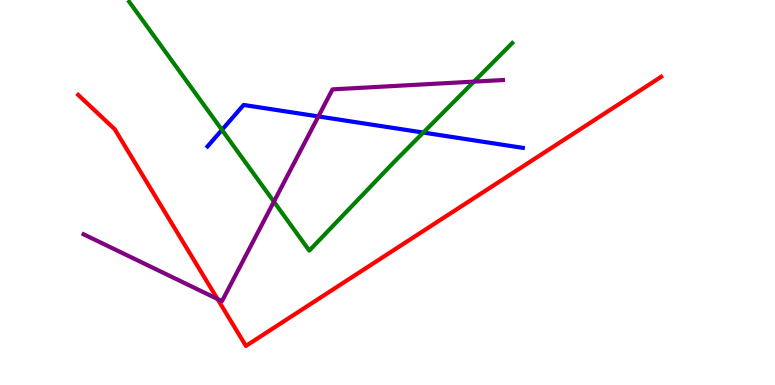[{'lines': ['blue', 'red'], 'intersections': []}, {'lines': ['green', 'red'], 'intersections': []}, {'lines': ['purple', 'red'], 'intersections': [{'x': 2.81, 'y': 2.23}]}, {'lines': ['blue', 'green'], 'intersections': [{'x': 2.86, 'y': 6.63}, {'x': 5.46, 'y': 6.56}]}, {'lines': ['blue', 'purple'], 'intersections': [{'x': 4.11, 'y': 6.98}]}, {'lines': ['green', 'purple'], 'intersections': [{'x': 3.53, 'y': 4.76}, {'x': 6.12, 'y': 7.88}]}]